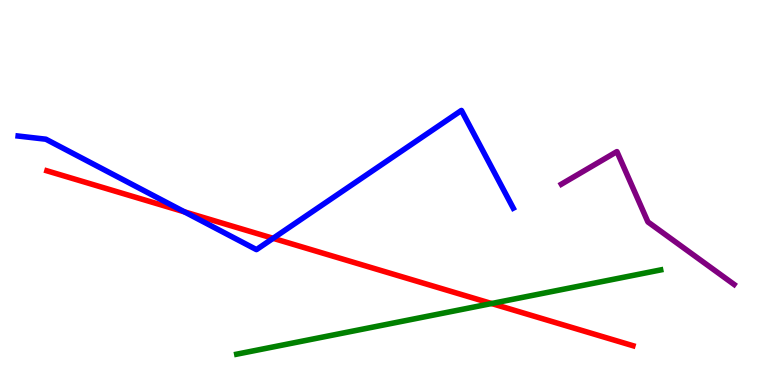[{'lines': ['blue', 'red'], 'intersections': [{'x': 2.38, 'y': 4.5}, {'x': 3.52, 'y': 3.81}]}, {'lines': ['green', 'red'], 'intersections': [{'x': 6.34, 'y': 2.12}]}, {'lines': ['purple', 'red'], 'intersections': []}, {'lines': ['blue', 'green'], 'intersections': []}, {'lines': ['blue', 'purple'], 'intersections': []}, {'lines': ['green', 'purple'], 'intersections': []}]